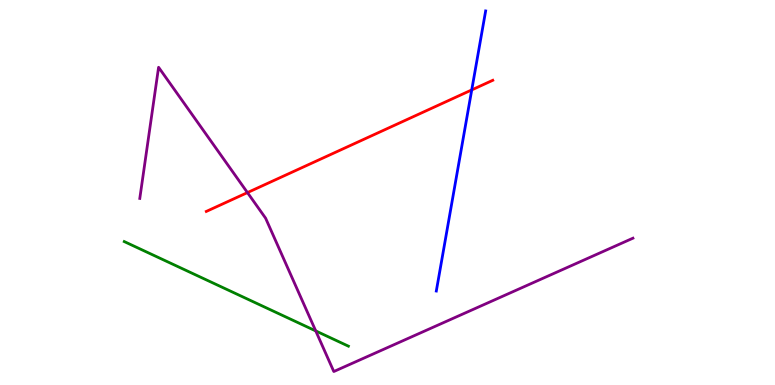[{'lines': ['blue', 'red'], 'intersections': [{'x': 6.09, 'y': 7.66}]}, {'lines': ['green', 'red'], 'intersections': []}, {'lines': ['purple', 'red'], 'intersections': [{'x': 3.19, 'y': 5.0}]}, {'lines': ['blue', 'green'], 'intersections': []}, {'lines': ['blue', 'purple'], 'intersections': []}, {'lines': ['green', 'purple'], 'intersections': [{'x': 4.07, 'y': 1.4}]}]